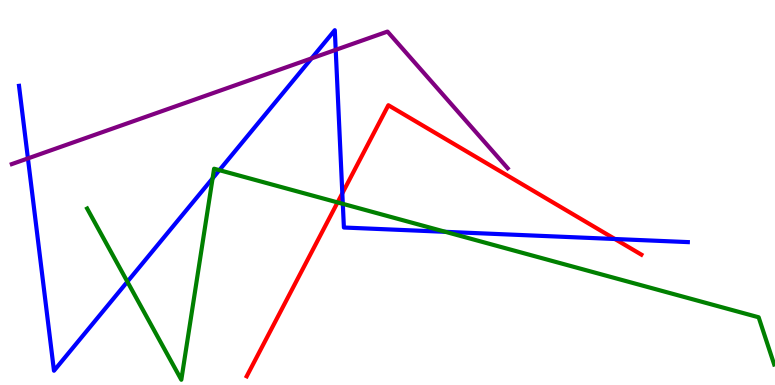[{'lines': ['blue', 'red'], 'intersections': [{'x': 4.42, 'y': 4.98}, {'x': 7.93, 'y': 3.79}]}, {'lines': ['green', 'red'], 'intersections': [{'x': 4.36, 'y': 4.74}]}, {'lines': ['purple', 'red'], 'intersections': []}, {'lines': ['blue', 'green'], 'intersections': [{'x': 1.64, 'y': 2.68}, {'x': 2.74, 'y': 5.37}, {'x': 2.83, 'y': 5.58}, {'x': 4.42, 'y': 4.71}, {'x': 5.75, 'y': 3.98}]}, {'lines': ['blue', 'purple'], 'intersections': [{'x': 0.36, 'y': 5.89}, {'x': 4.02, 'y': 8.48}, {'x': 4.33, 'y': 8.71}]}, {'lines': ['green', 'purple'], 'intersections': []}]